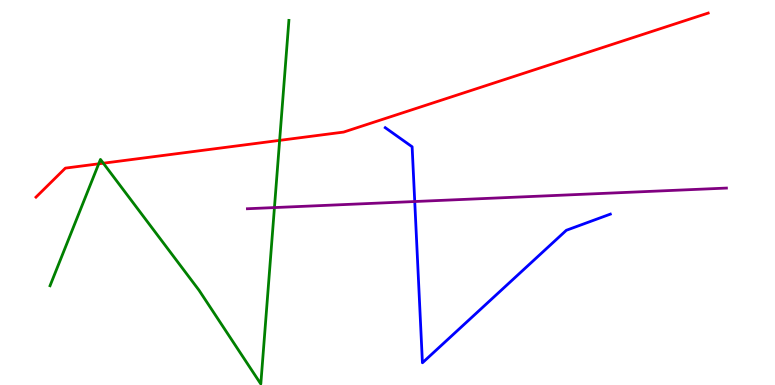[{'lines': ['blue', 'red'], 'intersections': []}, {'lines': ['green', 'red'], 'intersections': [{'x': 1.27, 'y': 5.75}, {'x': 1.33, 'y': 5.76}, {'x': 3.61, 'y': 6.35}]}, {'lines': ['purple', 'red'], 'intersections': []}, {'lines': ['blue', 'green'], 'intersections': []}, {'lines': ['blue', 'purple'], 'intersections': [{'x': 5.35, 'y': 4.77}]}, {'lines': ['green', 'purple'], 'intersections': [{'x': 3.54, 'y': 4.61}]}]